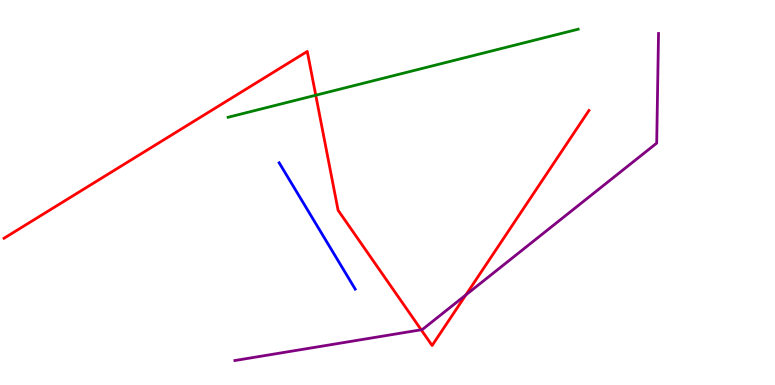[{'lines': ['blue', 'red'], 'intersections': []}, {'lines': ['green', 'red'], 'intersections': [{'x': 4.07, 'y': 7.53}]}, {'lines': ['purple', 'red'], 'intersections': [{'x': 5.43, 'y': 1.43}, {'x': 6.01, 'y': 2.34}]}, {'lines': ['blue', 'green'], 'intersections': []}, {'lines': ['blue', 'purple'], 'intersections': []}, {'lines': ['green', 'purple'], 'intersections': []}]